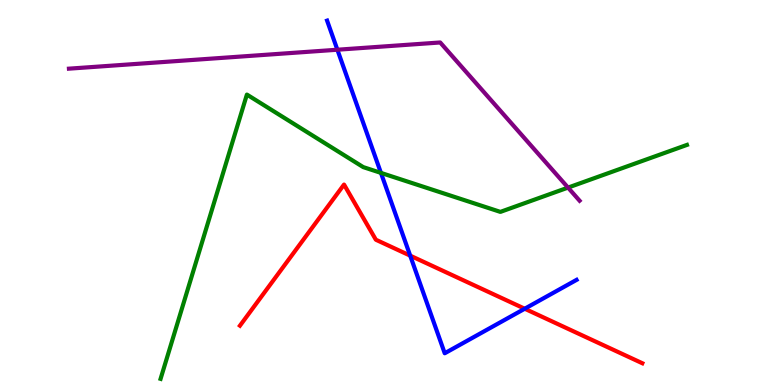[{'lines': ['blue', 'red'], 'intersections': [{'x': 5.29, 'y': 3.36}, {'x': 6.77, 'y': 1.98}]}, {'lines': ['green', 'red'], 'intersections': []}, {'lines': ['purple', 'red'], 'intersections': []}, {'lines': ['blue', 'green'], 'intersections': [{'x': 4.92, 'y': 5.51}]}, {'lines': ['blue', 'purple'], 'intersections': [{'x': 4.35, 'y': 8.71}]}, {'lines': ['green', 'purple'], 'intersections': [{'x': 7.33, 'y': 5.13}]}]